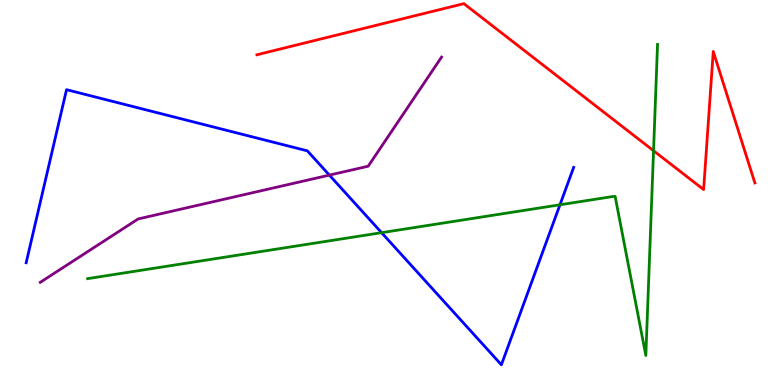[{'lines': ['blue', 'red'], 'intersections': []}, {'lines': ['green', 'red'], 'intersections': [{'x': 8.43, 'y': 6.08}]}, {'lines': ['purple', 'red'], 'intersections': []}, {'lines': ['blue', 'green'], 'intersections': [{'x': 4.92, 'y': 3.96}, {'x': 7.23, 'y': 4.68}]}, {'lines': ['blue', 'purple'], 'intersections': [{'x': 4.25, 'y': 5.45}]}, {'lines': ['green', 'purple'], 'intersections': []}]